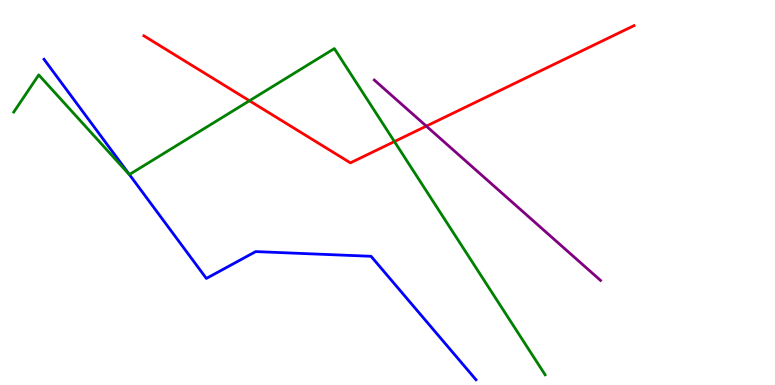[{'lines': ['blue', 'red'], 'intersections': []}, {'lines': ['green', 'red'], 'intersections': [{'x': 3.22, 'y': 7.38}, {'x': 5.09, 'y': 6.32}]}, {'lines': ['purple', 'red'], 'intersections': [{'x': 5.5, 'y': 6.72}]}, {'lines': ['blue', 'green'], 'intersections': [{'x': 1.67, 'y': 5.47}]}, {'lines': ['blue', 'purple'], 'intersections': []}, {'lines': ['green', 'purple'], 'intersections': []}]